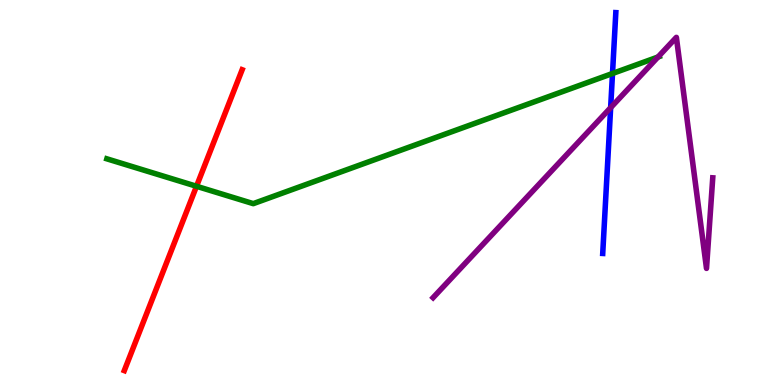[{'lines': ['blue', 'red'], 'intersections': []}, {'lines': ['green', 'red'], 'intersections': [{'x': 2.54, 'y': 5.16}]}, {'lines': ['purple', 'red'], 'intersections': []}, {'lines': ['blue', 'green'], 'intersections': [{'x': 7.9, 'y': 8.09}]}, {'lines': ['blue', 'purple'], 'intersections': [{'x': 7.88, 'y': 7.2}]}, {'lines': ['green', 'purple'], 'intersections': [{'x': 8.49, 'y': 8.52}]}]